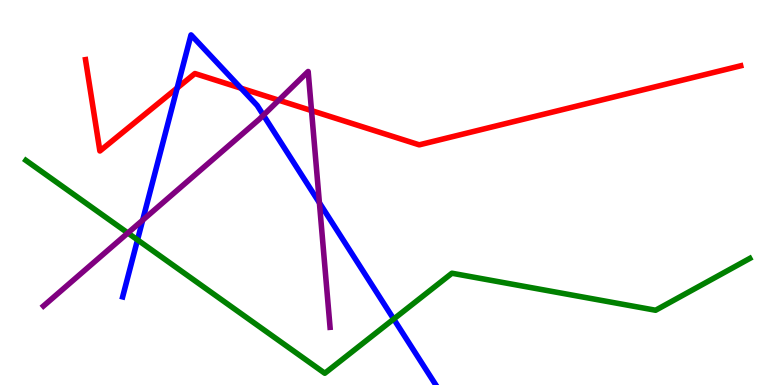[{'lines': ['blue', 'red'], 'intersections': [{'x': 2.29, 'y': 7.71}, {'x': 3.11, 'y': 7.71}]}, {'lines': ['green', 'red'], 'intersections': []}, {'lines': ['purple', 'red'], 'intersections': [{'x': 3.6, 'y': 7.4}, {'x': 4.02, 'y': 7.13}]}, {'lines': ['blue', 'green'], 'intersections': [{'x': 1.77, 'y': 3.77}, {'x': 5.08, 'y': 1.71}]}, {'lines': ['blue', 'purple'], 'intersections': [{'x': 1.84, 'y': 4.28}, {'x': 3.4, 'y': 7.01}, {'x': 4.12, 'y': 4.73}]}, {'lines': ['green', 'purple'], 'intersections': [{'x': 1.65, 'y': 3.95}]}]